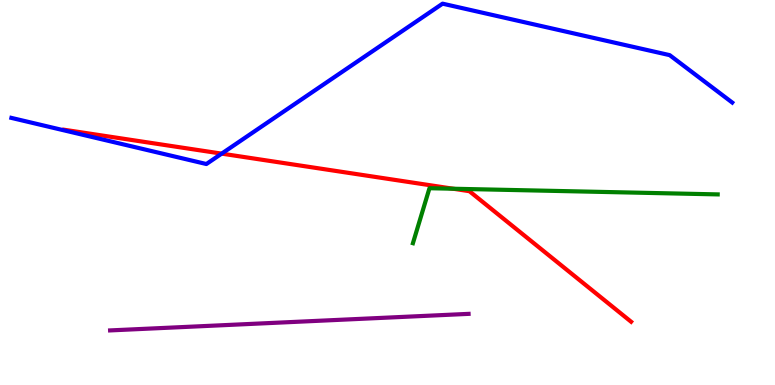[{'lines': ['blue', 'red'], 'intersections': [{'x': 2.86, 'y': 6.01}]}, {'lines': ['green', 'red'], 'intersections': [{'x': 5.85, 'y': 5.1}]}, {'lines': ['purple', 'red'], 'intersections': []}, {'lines': ['blue', 'green'], 'intersections': []}, {'lines': ['blue', 'purple'], 'intersections': []}, {'lines': ['green', 'purple'], 'intersections': []}]